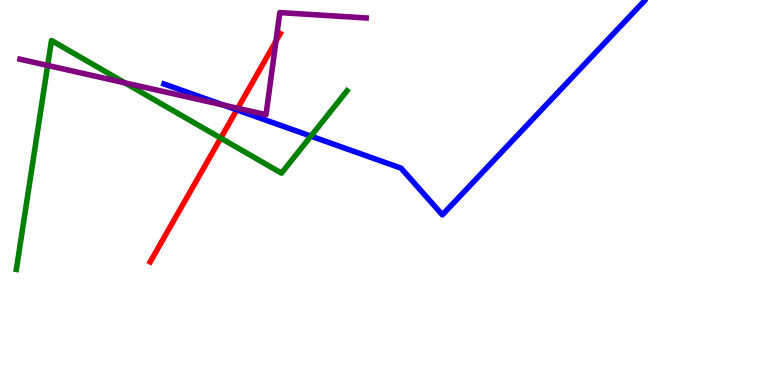[{'lines': ['blue', 'red'], 'intersections': [{'x': 3.06, 'y': 7.15}]}, {'lines': ['green', 'red'], 'intersections': [{'x': 2.85, 'y': 6.41}]}, {'lines': ['purple', 'red'], 'intersections': [{'x': 3.07, 'y': 7.19}, {'x': 3.56, 'y': 8.93}]}, {'lines': ['blue', 'green'], 'intersections': [{'x': 4.01, 'y': 6.46}]}, {'lines': ['blue', 'purple'], 'intersections': [{'x': 2.88, 'y': 7.27}]}, {'lines': ['green', 'purple'], 'intersections': [{'x': 0.615, 'y': 8.3}, {'x': 1.61, 'y': 7.85}]}]